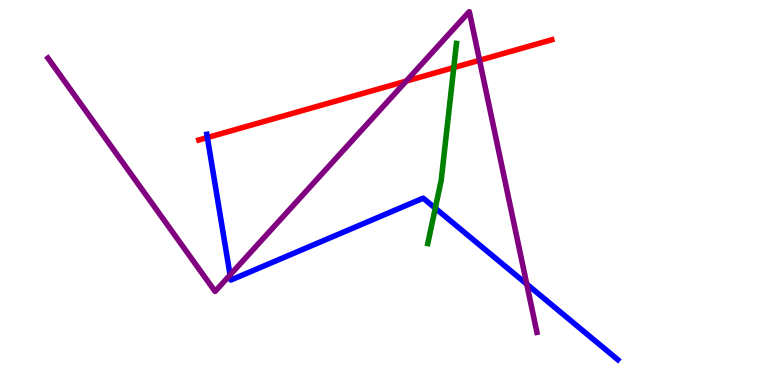[{'lines': ['blue', 'red'], 'intersections': [{'x': 2.68, 'y': 6.43}]}, {'lines': ['green', 'red'], 'intersections': [{'x': 5.86, 'y': 8.24}]}, {'lines': ['purple', 'red'], 'intersections': [{'x': 5.24, 'y': 7.89}, {'x': 6.19, 'y': 8.43}]}, {'lines': ['blue', 'green'], 'intersections': [{'x': 5.62, 'y': 4.59}]}, {'lines': ['blue', 'purple'], 'intersections': [{'x': 2.97, 'y': 2.86}, {'x': 6.8, 'y': 2.62}]}, {'lines': ['green', 'purple'], 'intersections': []}]